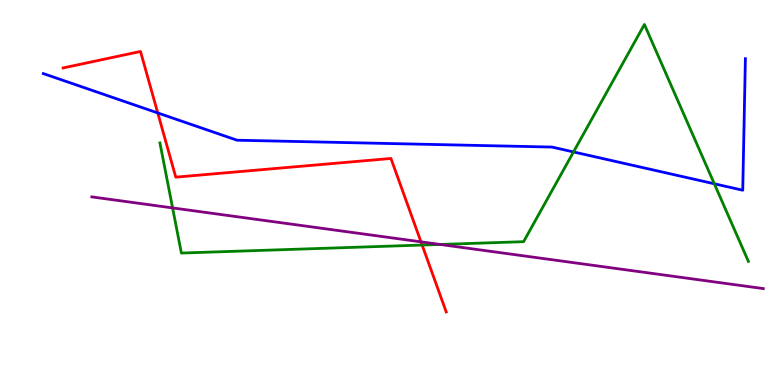[{'lines': ['blue', 'red'], 'intersections': [{'x': 2.04, 'y': 7.07}]}, {'lines': ['green', 'red'], 'intersections': [{'x': 5.45, 'y': 3.64}]}, {'lines': ['purple', 'red'], 'intersections': [{'x': 5.43, 'y': 3.72}]}, {'lines': ['blue', 'green'], 'intersections': [{'x': 7.4, 'y': 6.05}, {'x': 9.22, 'y': 5.23}]}, {'lines': ['blue', 'purple'], 'intersections': []}, {'lines': ['green', 'purple'], 'intersections': [{'x': 2.23, 'y': 4.6}, {'x': 5.68, 'y': 3.65}]}]